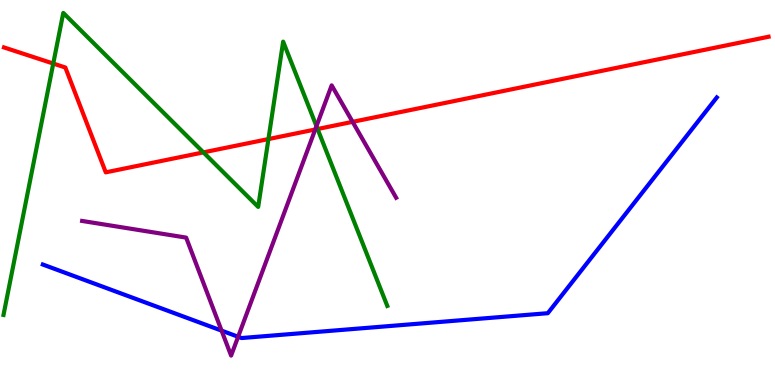[{'lines': ['blue', 'red'], 'intersections': []}, {'lines': ['green', 'red'], 'intersections': [{'x': 0.687, 'y': 8.35}, {'x': 2.62, 'y': 6.04}, {'x': 3.46, 'y': 6.39}, {'x': 4.1, 'y': 6.65}]}, {'lines': ['purple', 'red'], 'intersections': [{'x': 4.07, 'y': 6.64}, {'x': 4.55, 'y': 6.84}]}, {'lines': ['blue', 'green'], 'intersections': []}, {'lines': ['blue', 'purple'], 'intersections': [{'x': 2.86, 'y': 1.41}, {'x': 3.07, 'y': 1.25}]}, {'lines': ['green', 'purple'], 'intersections': [{'x': 4.08, 'y': 6.72}]}]